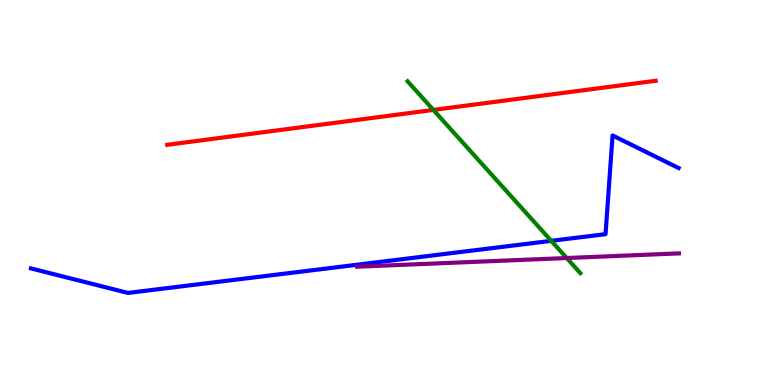[{'lines': ['blue', 'red'], 'intersections': []}, {'lines': ['green', 'red'], 'intersections': [{'x': 5.59, 'y': 7.14}]}, {'lines': ['purple', 'red'], 'intersections': []}, {'lines': ['blue', 'green'], 'intersections': [{'x': 7.11, 'y': 3.74}]}, {'lines': ['blue', 'purple'], 'intersections': []}, {'lines': ['green', 'purple'], 'intersections': [{'x': 7.31, 'y': 3.3}]}]